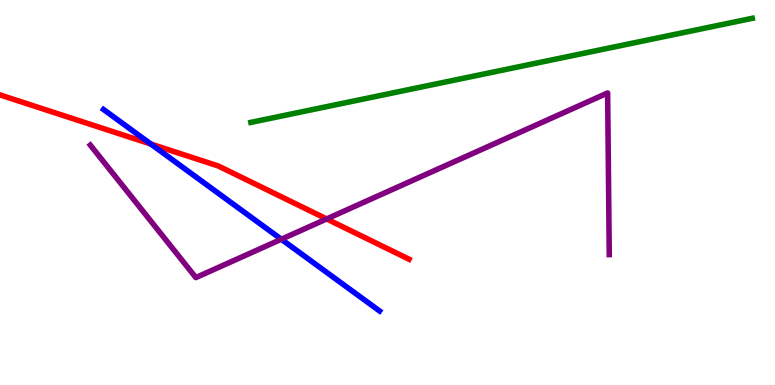[{'lines': ['blue', 'red'], 'intersections': [{'x': 1.95, 'y': 6.26}]}, {'lines': ['green', 'red'], 'intersections': []}, {'lines': ['purple', 'red'], 'intersections': [{'x': 4.21, 'y': 4.31}]}, {'lines': ['blue', 'green'], 'intersections': []}, {'lines': ['blue', 'purple'], 'intersections': [{'x': 3.63, 'y': 3.79}]}, {'lines': ['green', 'purple'], 'intersections': []}]